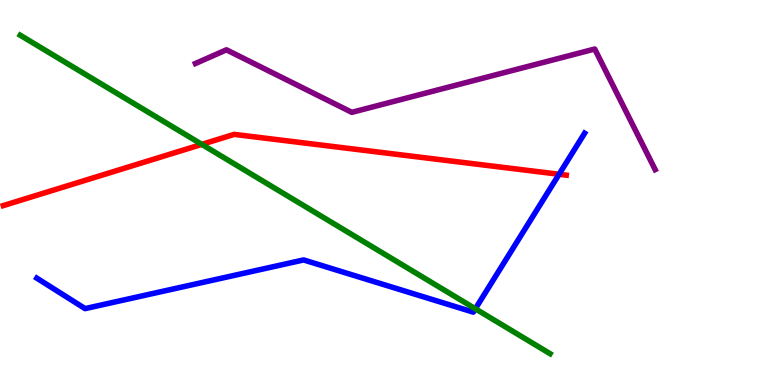[{'lines': ['blue', 'red'], 'intersections': [{'x': 7.21, 'y': 5.47}]}, {'lines': ['green', 'red'], 'intersections': [{'x': 2.6, 'y': 6.25}]}, {'lines': ['purple', 'red'], 'intersections': []}, {'lines': ['blue', 'green'], 'intersections': [{'x': 6.13, 'y': 1.98}]}, {'lines': ['blue', 'purple'], 'intersections': []}, {'lines': ['green', 'purple'], 'intersections': []}]